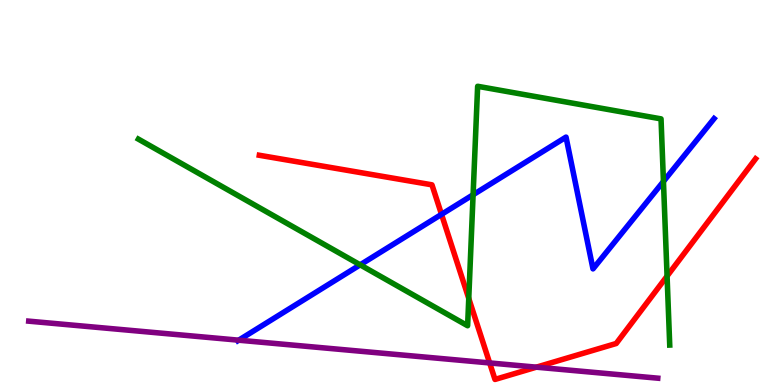[{'lines': ['blue', 'red'], 'intersections': [{'x': 5.7, 'y': 4.43}]}, {'lines': ['green', 'red'], 'intersections': [{'x': 6.05, 'y': 2.25}, {'x': 8.61, 'y': 2.83}]}, {'lines': ['purple', 'red'], 'intersections': [{'x': 6.32, 'y': 0.573}, {'x': 6.92, 'y': 0.463}]}, {'lines': ['blue', 'green'], 'intersections': [{'x': 4.65, 'y': 3.12}, {'x': 6.1, 'y': 4.94}, {'x': 8.56, 'y': 5.29}]}, {'lines': ['blue', 'purple'], 'intersections': [{'x': 3.08, 'y': 1.16}]}, {'lines': ['green', 'purple'], 'intersections': []}]